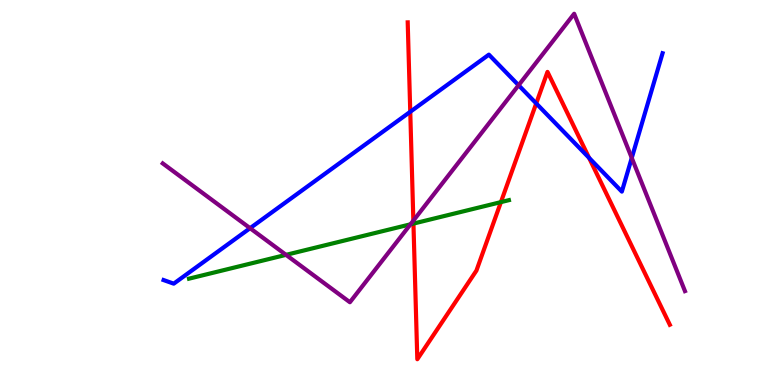[{'lines': ['blue', 'red'], 'intersections': [{'x': 5.29, 'y': 7.1}, {'x': 6.92, 'y': 7.31}, {'x': 7.6, 'y': 5.9}]}, {'lines': ['green', 'red'], 'intersections': [{'x': 5.33, 'y': 4.19}, {'x': 6.46, 'y': 4.75}]}, {'lines': ['purple', 'red'], 'intersections': [{'x': 5.33, 'y': 4.27}]}, {'lines': ['blue', 'green'], 'intersections': []}, {'lines': ['blue', 'purple'], 'intersections': [{'x': 3.23, 'y': 4.07}, {'x': 6.69, 'y': 7.79}, {'x': 8.15, 'y': 5.9}]}, {'lines': ['green', 'purple'], 'intersections': [{'x': 3.69, 'y': 3.38}, {'x': 5.3, 'y': 4.17}]}]